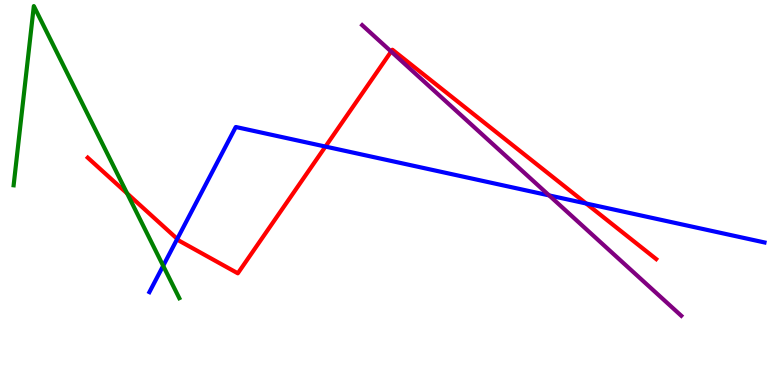[{'lines': ['blue', 'red'], 'intersections': [{'x': 2.29, 'y': 3.79}, {'x': 4.2, 'y': 6.19}, {'x': 7.56, 'y': 4.71}]}, {'lines': ['green', 'red'], 'intersections': [{'x': 1.64, 'y': 4.98}]}, {'lines': ['purple', 'red'], 'intersections': [{'x': 5.05, 'y': 8.66}]}, {'lines': ['blue', 'green'], 'intersections': [{'x': 2.11, 'y': 3.1}]}, {'lines': ['blue', 'purple'], 'intersections': [{'x': 7.09, 'y': 4.92}]}, {'lines': ['green', 'purple'], 'intersections': []}]